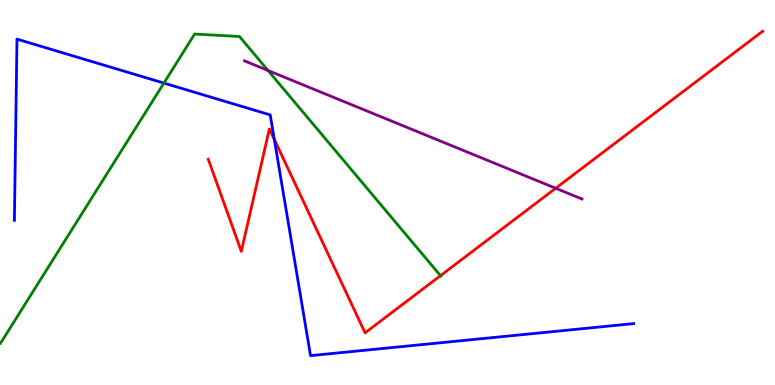[{'lines': ['blue', 'red'], 'intersections': [{'x': 3.54, 'y': 6.38}]}, {'lines': ['green', 'red'], 'intersections': [{'x': 5.68, 'y': 2.84}]}, {'lines': ['purple', 'red'], 'intersections': [{'x': 7.17, 'y': 5.11}]}, {'lines': ['blue', 'green'], 'intersections': [{'x': 2.11, 'y': 7.84}]}, {'lines': ['blue', 'purple'], 'intersections': []}, {'lines': ['green', 'purple'], 'intersections': [{'x': 3.46, 'y': 8.17}]}]